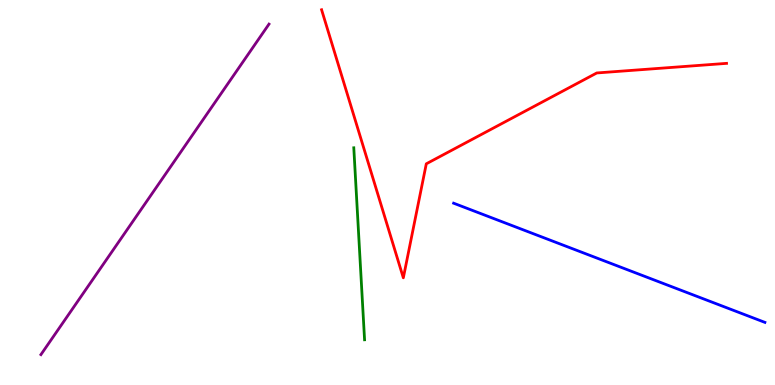[{'lines': ['blue', 'red'], 'intersections': []}, {'lines': ['green', 'red'], 'intersections': []}, {'lines': ['purple', 'red'], 'intersections': []}, {'lines': ['blue', 'green'], 'intersections': []}, {'lines': ['blue', 'purple'], 'intersections': []}, {'lines': ['green', 'purple'], 'intersections': []}]